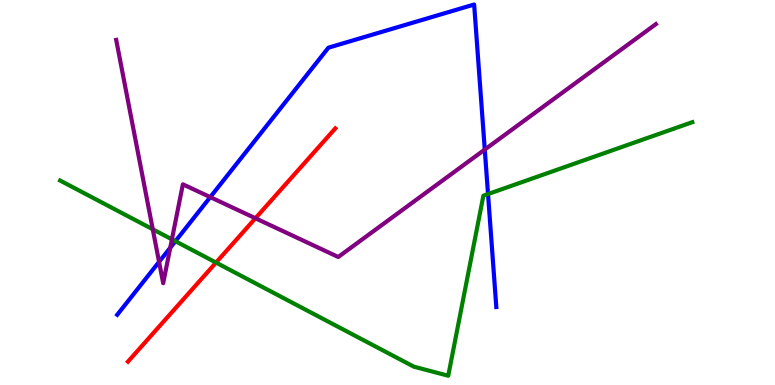[{'lines': ['blue', 'red'], 'intersections': []}, {'lines': ['green', 'red'], 'intersections': [{'x': 2.79, 'y': 3.18}]}, {'lines': ['purple', 'red'], 'intersections': [{'x': 3.3, 'y': 4.33}]}, {'lines': ['blue', 'green'], 'intersections': [{'x': 2.26, 'y': 3.73}, {'x': 6.3, 'y': 4.96}]}, {'lines': ['blue', 'purple'], 'intersections': [{'x': 2.05, 'y': 3.2}, {'x': 2.2, 'y': 3.57}, {'x': 2.71, 'y': 4.88}, {'x': 6.26, 'y': 6.12}]}, {'lines': ['green', 'purple'], 'intersections': [{'x': 1.97, 'y': 4.04}, {'x': 2.22, 'y': 3.78}]}]